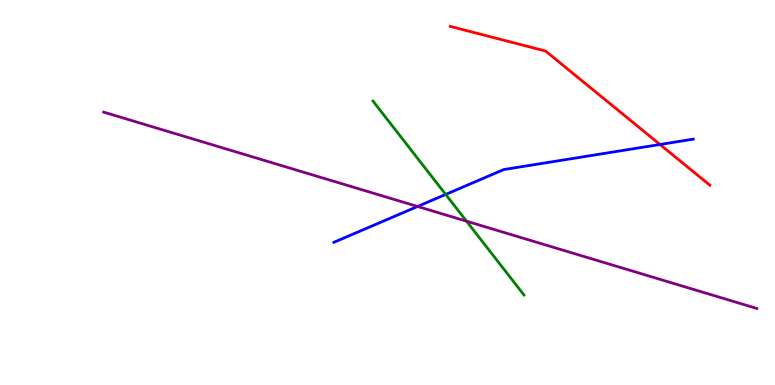[{'lines': ['blue', 'red'], 'intersections': [{'x': 8.52, 'y': 6.25}]}, {'lines': ['green', 'red'], 'intersections': []}, {'lines': ['purple', 'red'], 'intersections': []}, {'lines': ['blue', 'green'], 'intersections': [{'x': 5.75, 'y': 4.95}]}, {'lines': ['blue', 'purple'], 'intersections': [{'x': 5.39, 'y': 4.64}]}, {'lines': ['green', 'purple'], 'intersections': [{'x': 6.02, 'y': 4.25}]}]